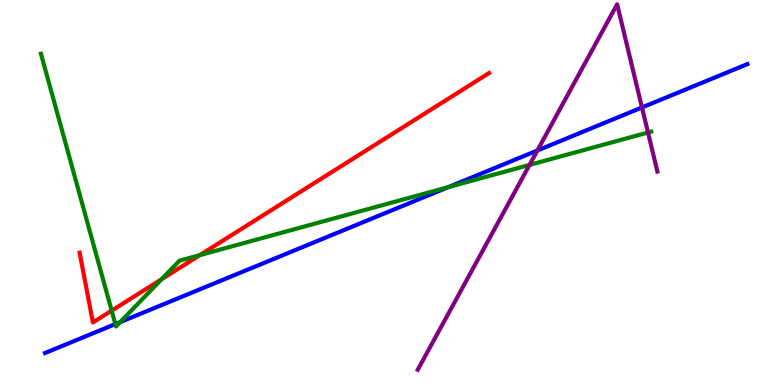[{'lines': ['blue', 'red'], 'intersections': []}, {'lines': ['green', 'red'], 'intersections': [{'x': 1.44, 'y': 1.93}, {'x': 2.09, 'y': 2.75}, {'x': 2.58, 'y': 3.37}]}, {'lines': ['purple', 'red'], 'intersections': []}, {'lines': ['blue', 'green'], 'intersections': [{'x': 1.49, 'y': 1.58}, {'x': 1.55, 'y': 1.63}, {'x': 5.78, 'y': 5.14}]}, {'lines': ['blue', 'purple'], 'intersections': [{'x': 6.93, 'y': 6.09}, {'x': 8.28, 'y': 7.21}]}, {'lines': ['green', 'purple'], 'intersections': [{'x': 6.83, 'y': 5.72}, {'x': 8.36, 'y': 6.56}]}]